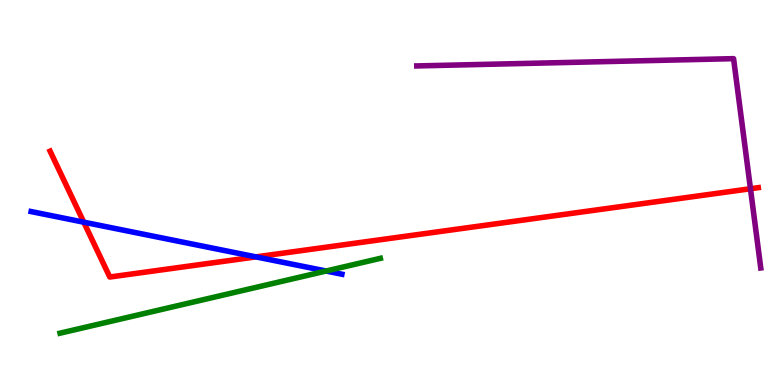[{'lines': ['blue', 'red'], 'intersections': [{'x': 1.08, 'y': 4.23}, {'x': 3.3, 'y': 3.33}]}, {'lines': ['green', 'red'], 'intersections': []}, {'lines': ['purple', 'red'], 'intersections': [{'x': 9.68, 'y': 5.1}]}, {'lines': ['blue', 'green'], 'intersections': [{'x': 4.21, 'y': 2.96}]}, {'lines': ['blue', 'purple'], 'intersections': []}, {'lines': ['green', 'purple'], 'intersections': []}]